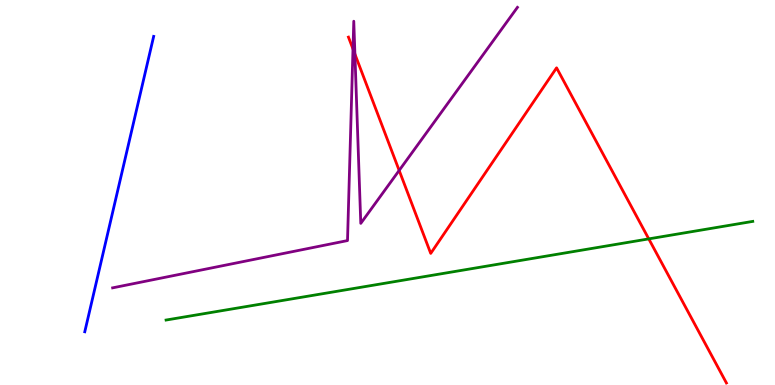[{'lines': ['blue', 'red'], 'intersections': []}, {'lines': ['green', 'red'], 'intersections': [{'x': 8.37, 'y': 3.8}]}, {'lines': ['purple', 'red'], 'intersections': [{'x': 4.55, 'y': 8.73}, {'x': 4.58, 'y': 8.59}, {'x': 5.15, 'y': 5.57}]}, {'lines': ['blue', 'green'], 'intersections': []}, {'lines': ['blue', 'purple'], 'intersections': []}, {'lines': ['green', 'purple'], 'intersections': []}]